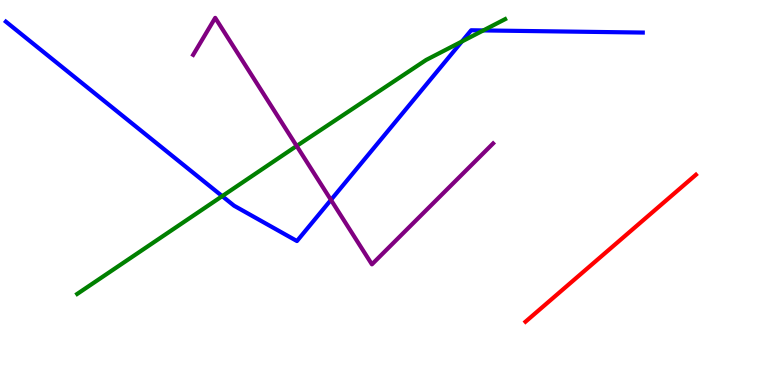[{'lines': ['blue', 'red'], 'intersections': []}, {'lines': ['green', 'red'], 'intersections': []}, {'lines': ['purple', 'red'], 'intersections': []}, {'lines': ['blue', 'green'], 'intersections': [{'x': 2.87, 'y': 4.91}, {'x': 5.96, 'y': 8.92}, {'x': 6.24, 'y': 9.21}]}, {'lines': ['blue', 'purple'], 'intersections': [{'x': 4.27, 'y': 4.81}]}, {'lines': ['green', 'purple'], 'intersections': [{'x': 3.83, 'y': 6.21}]}]